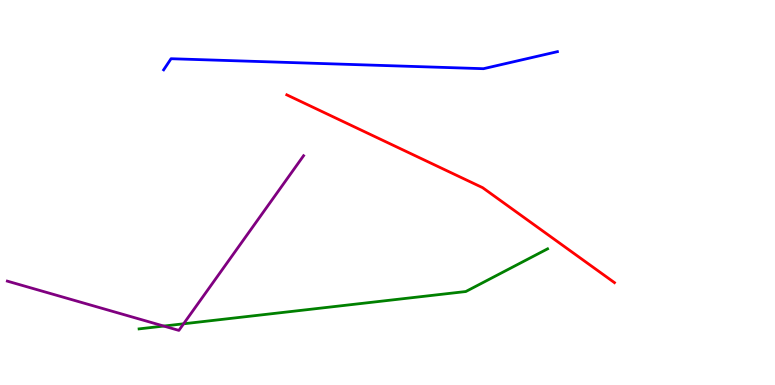[{'lines': ['blue', 'red'], 'intersections': []}, {'lines': ['green', 'red'], 'intersections': []}, {'lines': ['purple', 'red'], 'intersections': []}, {'lines': ['blue', 'green'], 'intersections': []}, {'lines': ['blue', 'purple'], 'intersections': []}, {'lines': ['green', 'purple'], 'intersections': [{'x': 2.11, 'y': 1.53}, {'x': 2.37, 'y': 1.59}]}]